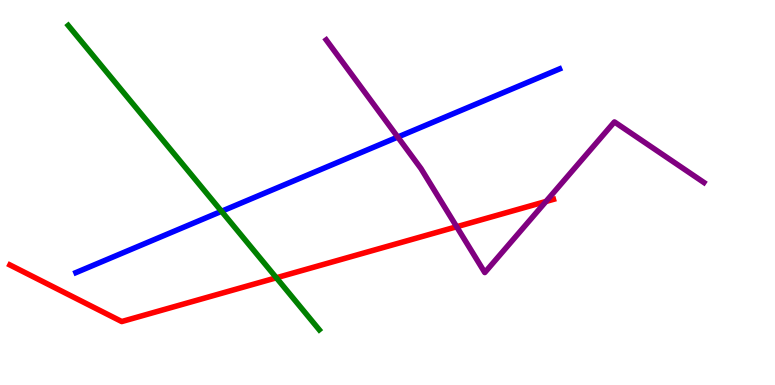[{'lines': ['blue', 'red'], 'intersections': []}, {'lines': ['green', 'red'], 'intersections': [{'x': 3.57, 'y': 2.78}]}, {'lines': ['purple', 'red'], 'intersections': [{'x': 5.89, 'y': 4.11}, {'x': 7.04, 'y': 4.77}]}, {'lines': ['blue', 'green'], 'intersections': [{'x': 2.86, 'y': 4.51}]}, {'lines': ['blue', 'purple'], 'intersections': [{'x': 5.13, 'y': 6.44}]}, {'lines': ['green', 'purple'], 'intersections': []}]